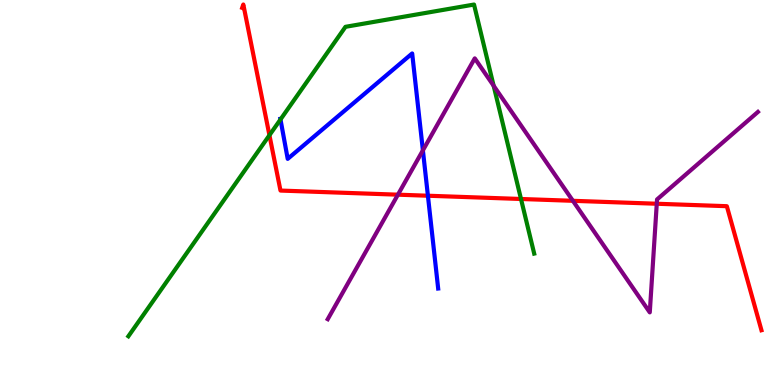[{'lines': ['blue', 'red'], 'intersections': [{'x': 5.52, 'y': 4.92}]}, {'lines': ['green', 'red'], 'intersections': [{'x': 3.48, 'y': 6.49}, {'x': 6.72, 'y': 4.83}]}, {'lines': ['purple', 'red'], 'intersections': [{'x': 5.13, 'y': 4.94}, {'x': 7.39, 'y': 4.78}, {'x': 8.47, 'y': 4.71}]}, {'lines': ['blue', 'green'], 'intersections': [{'x': 3.62, 'y': 6.9}]}, {'lines': ['blue', 'purple'], 'intersections': [{'x': 5.46, 'y': 6.09}]}, {'lines': ['green', 'purple'], 'intersections': [{'x': 6.37, 'y': 7.77}]}]